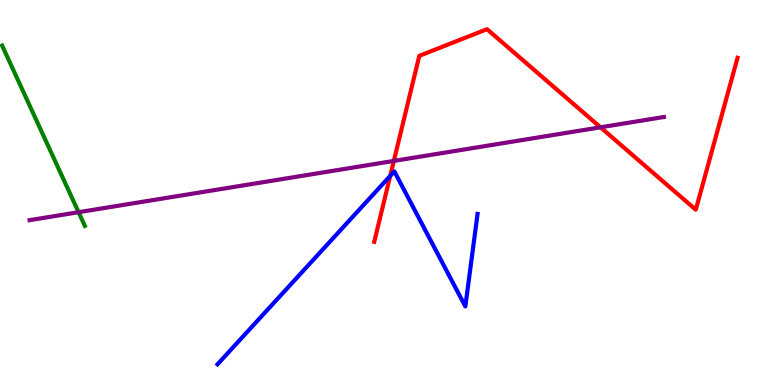[{'lines': ['blue', 'red'], 'intersections': [{'x': 5.04, 'y': 5.43}]}, {'lines': ['green', 'red'], 'intersections': []}, {'lines': ['purple', 'red'], 'intersections': [{'x': 5.08, 'y': 5.82}, {'x': 7.75, 'y': 6.69}]}, {'lines': ['blue', 'green'], 'intersections': []}, {'lines': ['blue', 'purple'], 'intersections': []}, {'lines': ['green', 'purple'], 'intersections': [{'x': 1.01, 'y': 4.49}]}]